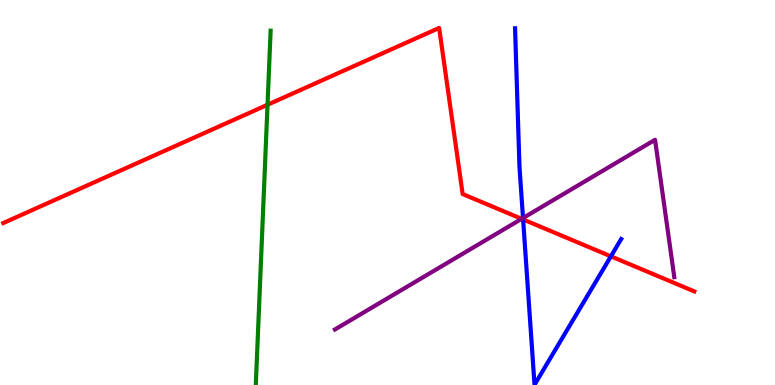[{'lines': ['blue', 'red'], 'intersections': [{'x': 6.75, 'y': 4.3}, {'x': 7.88, 'y': 3.34}]}, {'lines': ['green', 'red'], 'intersections': [{'x': 3.45, 'y': 7.28}]}, {'lines': ['purple', 'red'], 'intersections': [{'x': 6.73, 'y': 4.32}]}, {'lines': ['blue', 'green'], 'intersections': []}, {'lines': ['blue', 'purple'], 'intersections': [{'x': 6.75, 'y': 4.34}]}, {'lines': ['green', 'purple'], 'intersections': []}]